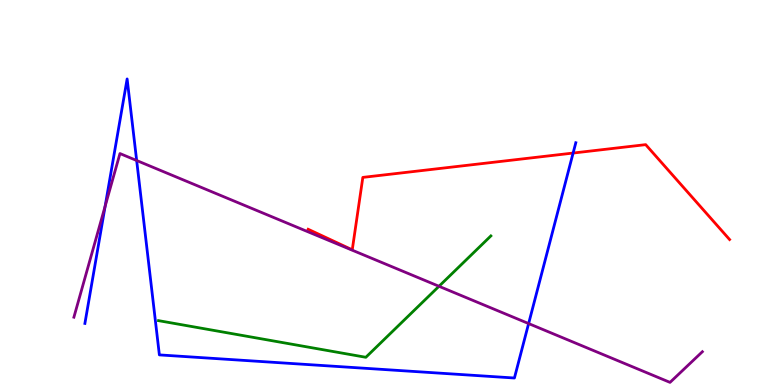[{'lines': ['blue', 'red'], 'intersections': [{'x': 7.4, 'y': 6.02}]}, {'lines': ['green', 'red'], 'intersections': []}, {'lines': ['purple', 'red'], 'intersections': []}, {'lines': ['blue', 'green'], 'intersections': []}, {'lines': ['blue', 'purple'], 'intersections': [{'x': 1.36, 'y': 4.64}, {'x': 1.76, 'y': 5.83}, {'x': 6.82, 'y': 1.6}]}, {'lines': ['green', 'purple'], 'intersections': [{'x': 5.66, 'y': 2.56}]}]